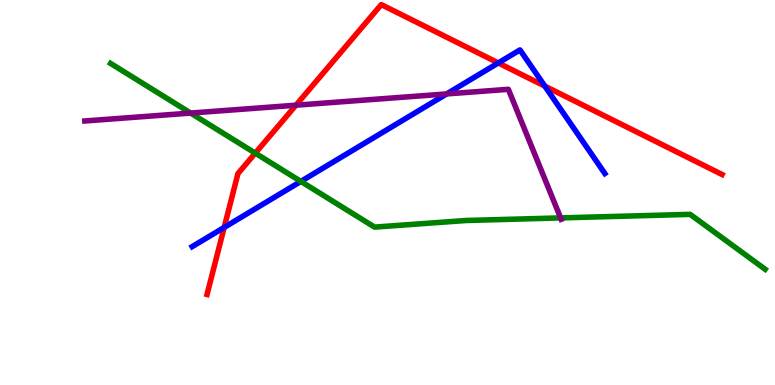[{'lines': ['blue', 'red'], 'intersections': [{'x': 2.89, 'y': 4.09}, {'x': 6.43, 'y': 8.37}, {'x': 7.03, 'y': 7.76}]}, {'lines': ['green', 'red'], 'intersections': [{'x': 3.29, 'y': 6.02}]}, {'lines': ['purple', 'red'], 'intersections': [{'x': 3.82, 'y': 7.27}]}, {'lines': ['blue', 'green'], 'intersections': [{'x': 3.88, 'y': 5.29}]}, {'lines': ['blue', 'purple'], 'intersections': [{'x': 5.76, 'y': 7.56}]}, {'lines': ['green', 'purple'], 'intersections': [{'x': 2.46, 'y': 7.06}, {'x': 7.23, 'y': 4.34}]}]